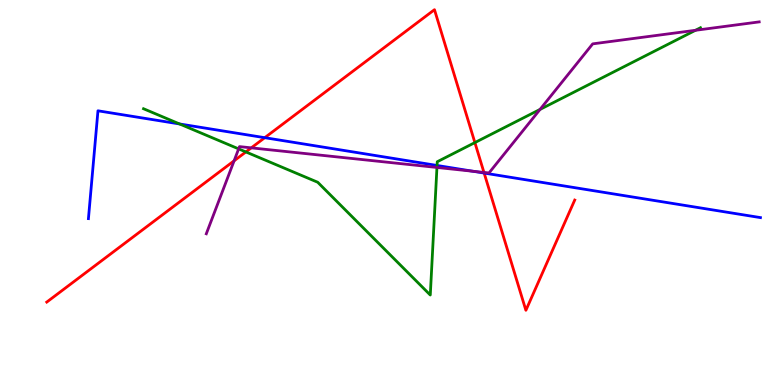[{'lines': ['blue', 'red'], 'intersections': [{'x': 3.42, 'y': 6.42}, {'x': 6.25, 'y': 5.5}]}, {'lines': ['green', 'red'], 'intersections': [{'x': 3.17, 'y': 6.05}, {'x': 6.13, 'y': 6.3}]}, {'lines': ['purple', 'red'], 'intersections': [{'x': 3.02, 'y': 5.82}, {'x': 3.24, 'y': 6.16}, {'x': 6.24, 'y': 5.52}]}, {'lines': ['blue', 'green'], 'intersections': [{'x': 2.32, 'y': 6.78}, {'x': 5.64, 'y': 5.7}]}, {'lines': ['blue', 'purple'], 'intersections': [{'x': 6.1, 'y': 5.55}]}, {'lines': ['green', 'purple'], 'intersections': [{'x': 3.08, 'y': 6.13}, {'x': 5.64, 'y': 5.65}, {'x': 6.97, 'y': 7.16}, {'x': 8.97, 'y': 9.21}]}]